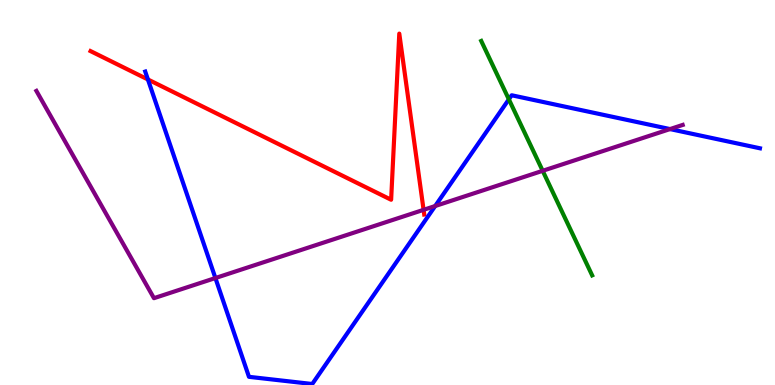[{'lines': ['blue', 'red'], 'intersections': [{'x': 1.91, 'y': 7.94}]}, {'lines': ['green', 'red'], 'intersections': []}, {'lines': ['purple', 'red'], 'intersections': [{'x': 5.47, 'y': 4.55}]}, {'lines': ['blue', 'green'], 'intersections': [{'x': 6.57, 'y': 7.42}]}, {'lines': ['blue', 'purple'], 'intersections': [{'x': 2.78, 'y': 2.78}, {'x': 5.62, 'y': 4.65}, {'x': 8.65, 'y': 6.65}]}, {'lines': ['green', 'purple'], 'intersections': [{'x': 7.0, 'y': 5.56}]}]